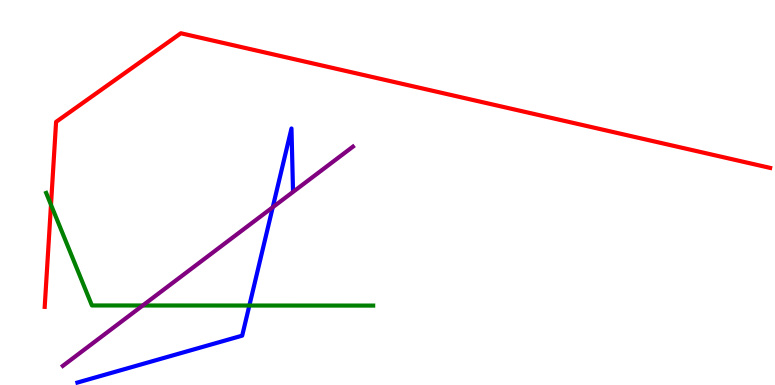[{'lines': ['blue', 'red'], 'intersections': []}, {'lines': ['green', 'red'], 'intersections': [{'x': 0.658, 'y': 4.68}]}, {'lines': ['purple', 'red'], 'intersections': []}, {'lines': ['blue', 'green'], 'intersections': [{'x': 3.22, 'y': 2.06}]}, {'lines': ['blue', 'purple'], 'intersections': [{'x': 3.52, 'y': 4.62}]}, {'lines': ['green', 'purple'], 'intersections': [{'x': 1.84, 'y': 2.07}]}]